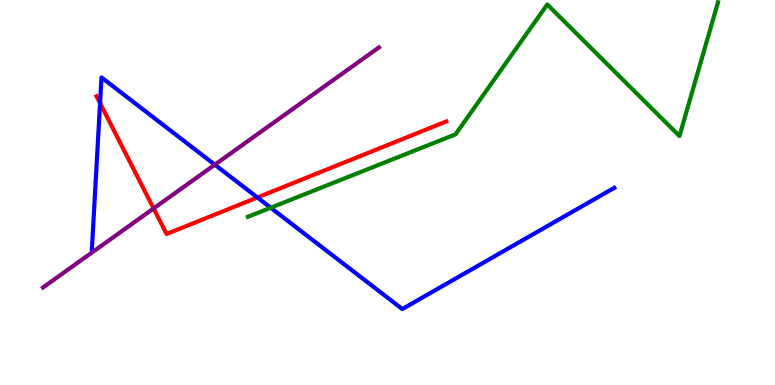[{'lines': ['blue', 'red'], 'intersections': [{'x': 1.29, 'y': 7.32}, {'x': 3.32, 'y': 4.87}]}, {'lines': ['green', 'red'], 'intersections': []}, {'lines': ['purple', 'red'], 'intersections': [{'x': 1.98, 'y': 4.59}]}, {'lines': ['blue', 'green'], 'intersections': [{'x': 3.49, 'y': 4.6}]}, {'lines': ['blue', 'purple'], 'intersections': [{'x': 2.77, 'y': 5.72}]}, {'lines': ['green', 'purple'], 'intersections': []}]